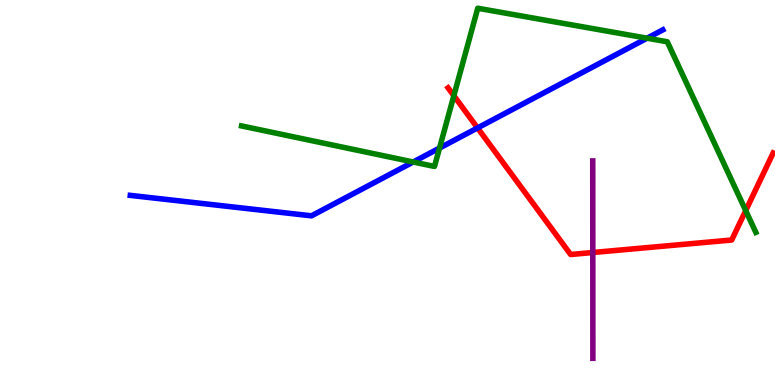[{'lines': ['blue', 'red'], 'intersections': [{'x': 6.16, 'y': 6.68}]}, {'lines': ['green', 'red'], 'intersections': [{'x': 5.86, 'y': 7.51}, {'x': 9.62, 'y': 4.53}]}, {'lines': ['purple', 'red'], 'intersections': [{'x': 7.65, 'y': 3.44}]}, {'lines': ['blue', 'green'], 'intersections': [{'x': 5.33, 'y': 5.79}, {'x': 5.67, 'y': 6.15}, {'x': 8.35, 'y': 9.01}]}, {'lines': ['blue', 'purple'], 'intersections': []}, {'lines': ['green', 'purple'], 'intersections': []}]